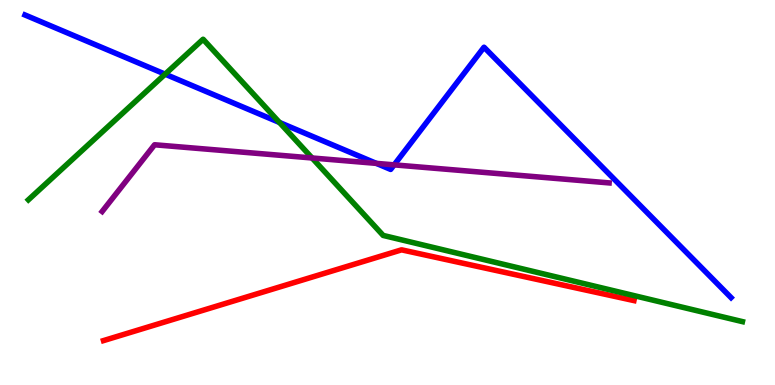[{'lines': ['blue', 'red'], 'intersections': []}, {'lines': ['green', 'red'], 'intersections': []}, {'lines': ['purple', 'red'], 'intersections': []}, {'lines': ['blue', 'green'], 'intersections': [{'x': 2.13, 'y': 8.07}, {'x': 3.61, 'y': 6.82}]}, {'lines': ['blue', 'purple'], 'intersections': [{'x': 4.86, 'y': 5.76}, {'x': 5.09, 'y': 5.72}]}, {'lines': ['green', 'purple'], 'intersections': [{'x': 4.03, 'y': 5.9}]}]